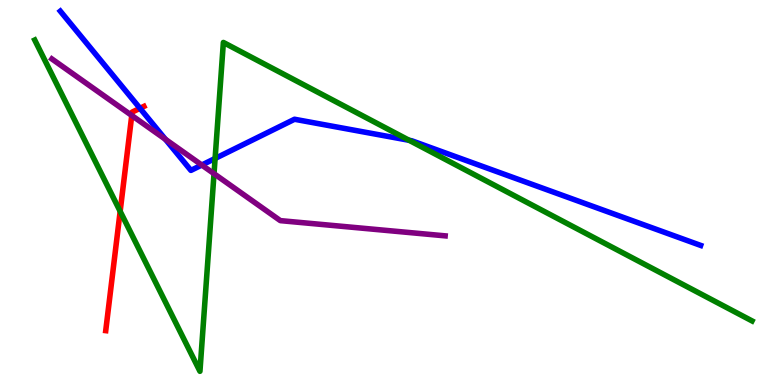[{'lines': ['blue', 'red'], 'intersections': [{'x': 1.81, 'y': 7.19}]}, {'lines': ['green', 'red'], 'intersections': [{'x': 1.55, 'y': 4.51}]}, {'lines': ['purple', 'red'], 'intersections': [{'x': 1.7, 'y': 7.0}]}, {'lines': ['blue', 'green'], 'intersections': [{'x': 2.78, 'y': 5.88}, {'x': 5.28, 'y': 6.36}]}, {'lines': ['blue', 'purple'], 'intersections': [{'x': 2.13, 'y': 6.38}, {'x': 2.6, 'y': 5.71}]}, {'lines': ['green', 'purple'], 'intersections': [{'x': 2.76, 'y': 5.49}]}]